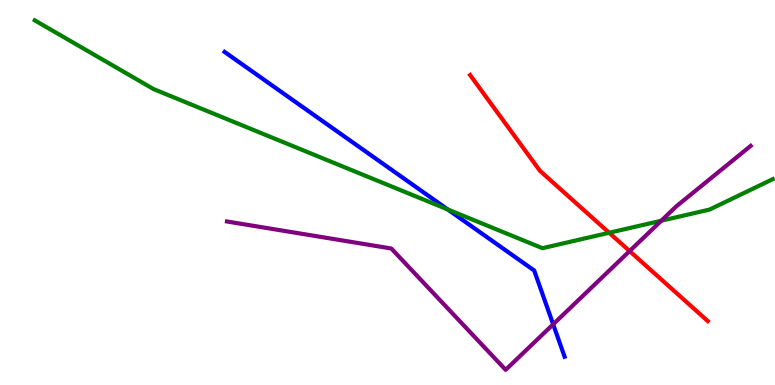[{'lines': ['blue', 'red'], 'intersections': []}, {'lines': ['green', 'red'], 'intersections': [{'x': 7.86, 'y': 3.95}]}, {'lines': ['purple', 'red'], 'intersections': [{'x': 8.12, 'y': 3.48}]}, {'lines': ['blue', 'green'], 'intersections': [{'x': 5.78, 'y': 4.56}]}, {'lines': ['blue', 'purple'], 'intersections': [{'x': 7.14, 'y': 1.58}]}, {'lines': ['green', 'purple'], 'intersections': [{'x': 8.53, 'y': 4.27}]}]